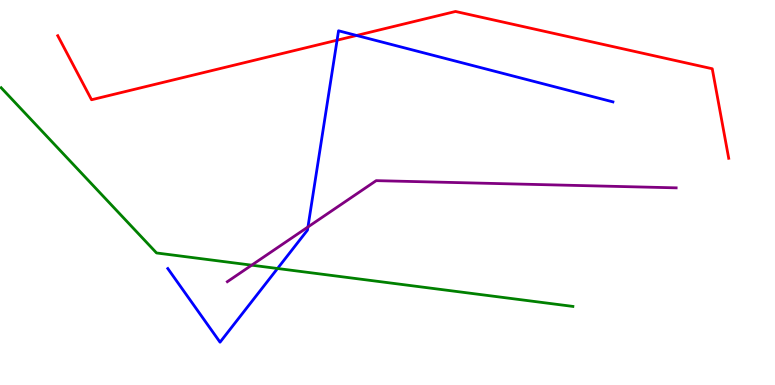[{'lines': ['blue', 'red'], 'intersections': [{'x': 4.35, 'y': 8.96}, {'x': 4.6, 'y': 9.08}]}, {'lines': ['green', 'red'], 'intersections': []}, {'lines': ['purple', 'red'], 'intersections': []}, {'lines': ['blue', 'green'], 'intersections': [{'x': 3.58, 'y': 3.03}]}, {'lines': ['blue', 'purple'], 'intersections': [{'x': 3.97, 'y': 4.1}]}, {'lines': ['green', 'purple'], 'intersections': [{'x': 3.25, 'y': 3.11}]}]